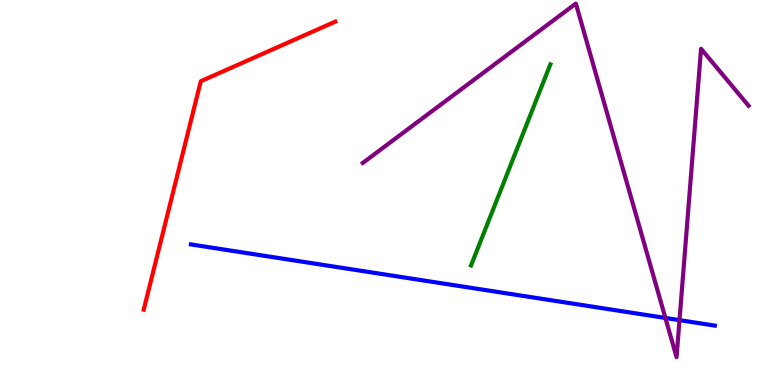[{'lines': ['blue', 'red'], 'intersections': []}, {'lines': ['green', 'red'], 'intersections': []}, {'lines': ['purple', 'red'], 'intersections': []}, {'lines': ['blue', 'green'], 'intersections': []}, {'lines': ['blue', 'purple'], 'intersections': [{'x': 8.59, 'y': 1.74}, {'x': 8.77, 'y': 1.68}]}, {'lines': ['green', 'purple'], 'intersections': []}]